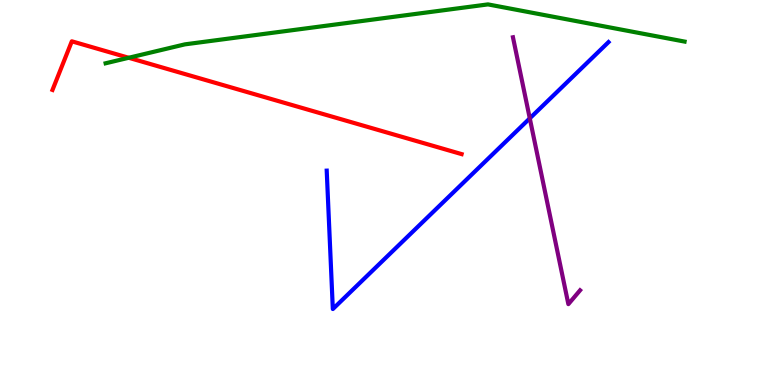[{'lines': ['blue', 'red'], 'intersections': []}, {'lines': ['green', 'red'], 'intersections': [{'x': 1.66, 'y': 8.5}]}, {'lines': ['purple', 'red'], 'intersections': []}, {'lines': ['blue', 'green'], 'intersections': []}, {'lines': ['blue', 'purple'], 'intersections': [{'x': 6.84, 'y': 6.93}]}, {'lines': ['green', 'purple'], 'intersections': []}]